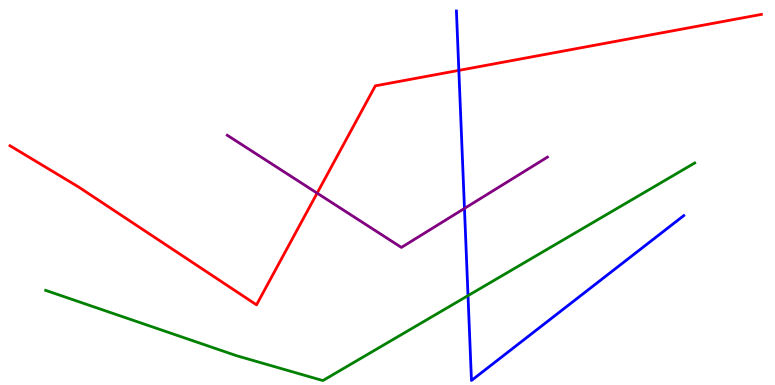[{'lines': ['blue', 'red'], 'intersections': [{'x': 5.92, 'y': 8.17}]}, {'lines': ['green', 'red'], 'intersections': []}, {'lines': ['purple', 'red'], 'intersections': [{'x': 4.09, 'y': 4.98}]}, {'lines': ['blue', 'green'], 'intersections': [{'x': 6.04, 'y': 2.32}]}, {'lines': ['blue', 'purple'], 'intersections': [{'x': 5.99, 'y': 4.59}]}, {'lines': ['green', 'purple'], 'intersections': []}]